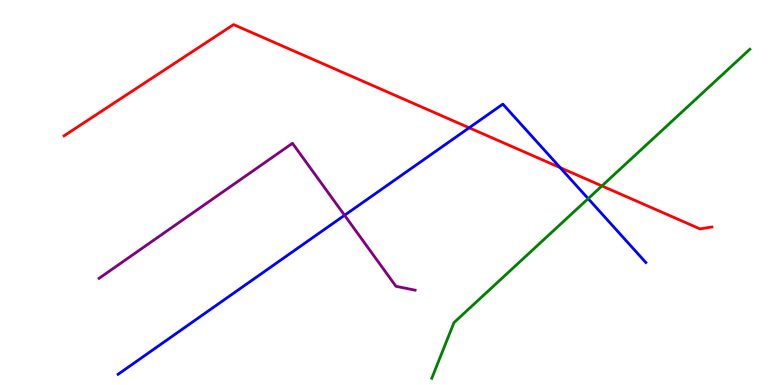[{'lines': ['blue', 'red'], 'intersections': [{'x': 6.05, 'y': 6.68}, {'x': 7.23, 'y': 5.65}]}, {'lines': ['green', 'red'], 'intersections': [{'x': 7.77, 'y': 5.17}]}, {'lines': ['purple', 'red'], 'intersections': []}, {'lines': ['blue', 'green'], 'intersections': [{'x': 7.59, 'y': 4.84}]}, {'lines': ['blue', 'purple'], 'intersections': [{'x': 4.45, 'y': 4.41}]}, {'lines': ['green', 'purple'], 'intersections': []}]